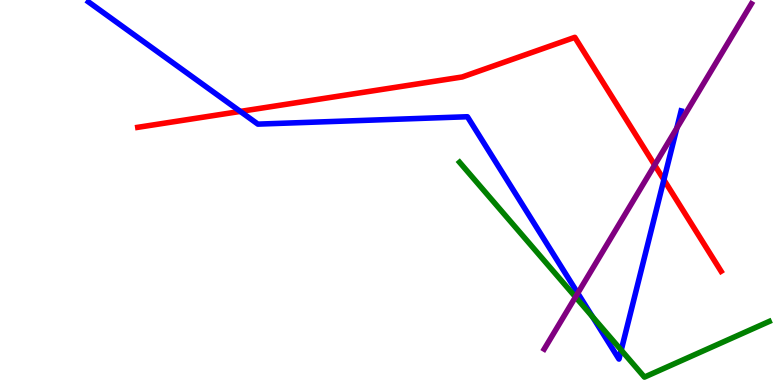[{'lines': ['blue', 'red'], 'intersections': [{'x': 3.1, 'y': 7.11}, {'x': 8.57, 'y': 5.33}]}, {'lines': ['green', 'red'], 'intersections': []}, {'lines': ['purple', 'red'], 'intersections': [{'x': 8.45, 'y': 5.71}]}, {'lines': ['blue', 'green'], 'intersections': [{'x': 7.64, 'y': 1.77}, {'x': 8.02, 'y': 0.906}]}, {'lines': ['blue', 'purple'], 'intersections': [{'x': 7.45, 'y': 2.38}, {'x': 8.73, 'y': 6.67}]}, {'lines': ['green', 'purple'], 'intersections': [{'x': 7.43, 'y': 2.29}]}]